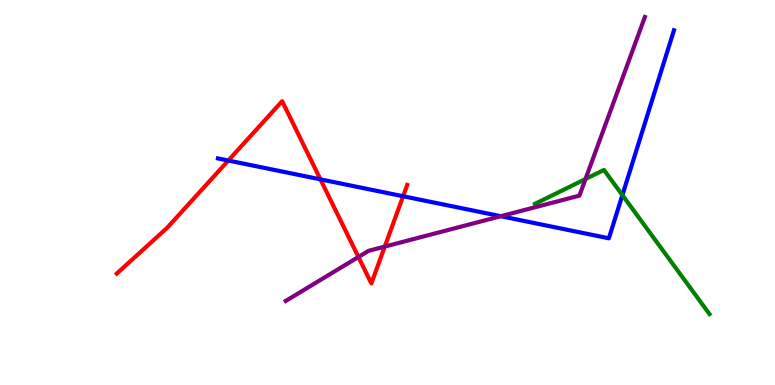[{'lines': ['blue', 'red'], 'intersections': [{'x': 2.95, 'y': 5.83}, {'x': 4.13, 'y': 5.34}, {'x': 5.2, 'y': 4.9}]}, {'lines': ['green', 'red'], 'intersections': []}, {'lines': ['purple', 'red'], 'intersections': [{'x': 4.62, 'y': 3.32}, {'x': 4.96, 'y': 3.6}]}, {'lines': ['blue', 'green'], 'intersections': [{'x': 8.03, 'y': 4.93}]}, {'lines': ['blue', 'purple'], 'intersections': [{'x': 6.46, 'y': 4.38}]}, {'lines': ['green', 'purple'], 'intersections': [{'x': 7.55, 'y': 5.35}]}]